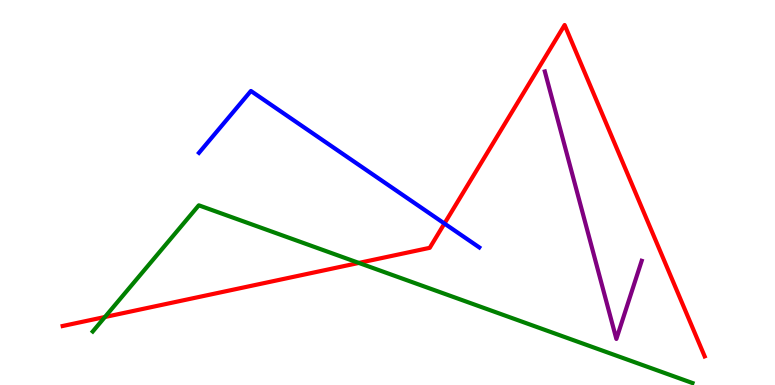[{'lines': ['blue', 'red'], 'intersections': [{'x': 5.73, 'y': 4.19}]}, {'lines': ['green', 'red'], 'intersections': [{'x': 1.35, 'y': 1.77}, {'x': 4.63, 'y': 3.17}]}, {'lines': ['purple', 'red'], 'intersections': []}, {'lines': ['blue', 'green'], 'intersections': []}, {'lines': ['blue', 'purple'], 'intersections': []}, {'lines': ['green', 'purple'], 'intersections': []}]